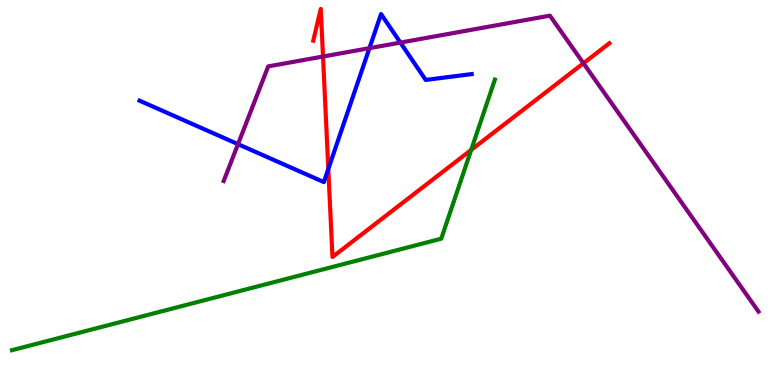[{'lines': ['blue', 'red'], 'intersections': [{'x': 4.24, 'y': 5.61}]}, {'lines': ['green', 'red'], 'intersections': [{'x': 6.08, 'y': 6.11}]}, {'lines': ['purple', 'red'], 'intersections': [{'x': 4.17, 'y': 8.53}, {'x': 7.53, 'y': 8.36}]}, {'lines': ['blue', 'green'], 'intersections': []}, {'lines': ['blue', 'purple'], 'intersections': [{'x': 3.07, 'y': 6.26}, {'x': 4.77, 'y': 8.75}, {'x': 5.17, 'y': 8.89}]}, {'lines': ['green', 'purple'], 'intersections': []}]